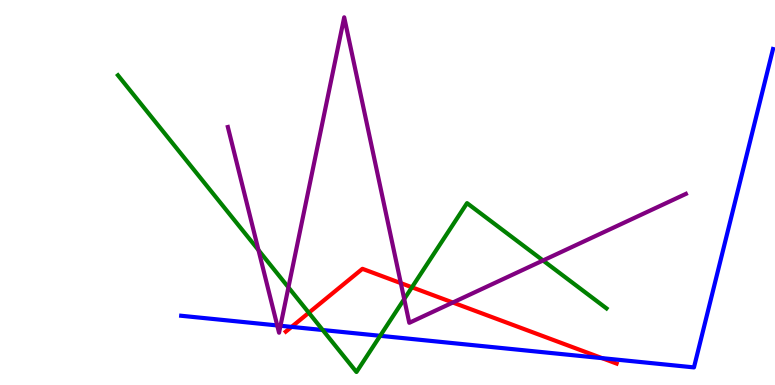[{'lines': ['blue', 'red'], 'intersections': [{'x': 3.76, 'y': 1.51}, {'x': 7.77, 'y': 0.698}]}, {'lines': ['green', 'red'], 'intersections': [{'x': 3.98, 'y': 1.88}, {'x': 5.32, 'y': 2.54}]}, {'lines': ['purple', 'red'], 'intersections': [{'x': 5.17, 'y': 2.65}, {'x': 5.84, 'y': 2.14}]}, {'lines': ['blue', 'green'], 'intersections': [{'x': 4.16, 'y': 1.43}, {'x': 4.91, 'y': 1.28}]}, {'lines': ['blue', 'purple'], 'intersections': [{'x': 3.58, 'y': 1.55}, {'x': 3.62, 'y': 1.54}]}, {'lines': ['green', 'purple'], 'intersections': [{'x': 3.34, 'y': 3.5}, {'x': 3.72, 'y': 2.54}, {'x': 5.22, 'y': 2.23}, {'x': 7.01, 'y': 3.23}]}]